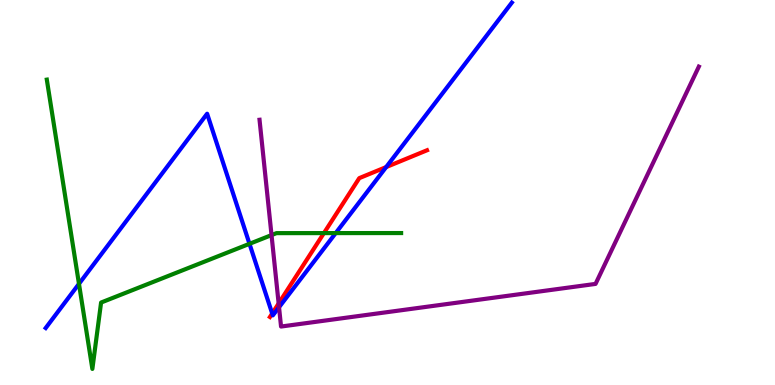[{'lines': ['blue', 'red'], 'intersections': [{'x': 3.51, 'y': 1.86}, {'x': 4.98, 'y': 5.66}]}, {'lines': ['green', 'red'], 'intersections': [{'x': 4.18, 'y': 3.95}]}, {'lines': ['purple', 'red'], 'intersections': [{'x': 3.6, 'y': 2.12}]}, {'lines': ['blue', 'green'], 'intersections': [{'x': 1.02, 'y': 2.63}, {'x': 3.22, 'y': 3.67}, {'x': 4.33, 'y': 3.95}]}, {'lines': ['blue', 'purple'], 'intersections': [{'x': 3.6, 'y': 2.02}]}, {'lines': ['green', 'purple'], 'intersections': [{'x': 3.5, 'y': 3.89}]}]